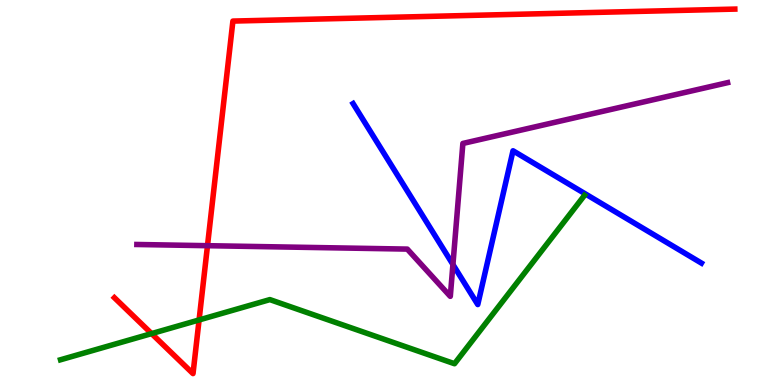[{'lines': ['blue', 'red'], 'intersections': []}, {'lines': ['green', 'red'], 'intersections': [{'x': 1.96, 'y': 1.34}, {'x': 2.57, 'y': 1.69}]}, {'lines': ['purple', 'red'], 'intersections': [{'x': 2.68, 'y': 3.62}]}, {'lines': ['blue', 'green'], 'intersections': []}, {'lines': ['blue', 'purple'], 'intersections': [{'x': 5.84, 'y': 3.13}]}, {'lines': ['green', 'purple'], 'intersections': []}]